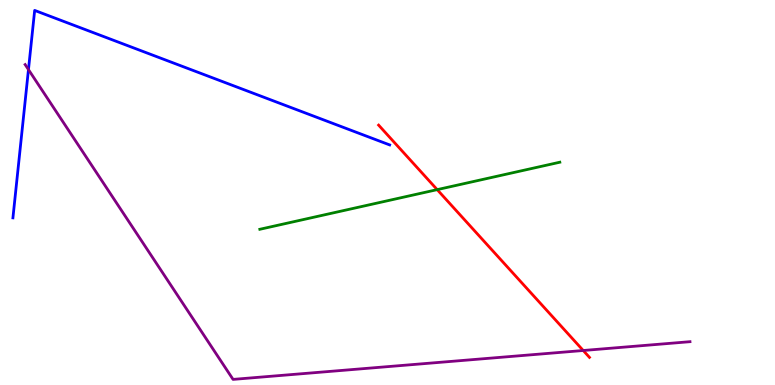[{'lines': ['blue', 'red'], 'intersections': []}, {'lines': ['green', 'red'], 'intersections': [{'x': 5.64, 'y': 5.07}]}, {'lines': ['purple', 'red'], 'intersections': [{'x': 7.53, 'y': 0.896}]}, {'lines': ['blue', 'green'], 'intersections': []}, {'lines': ['blue', 'purple'], 'intersections': [{'x': 0.367, 'y': 8.19}]}, {'lines': ['green', 'purple'], 'intersections': []}]